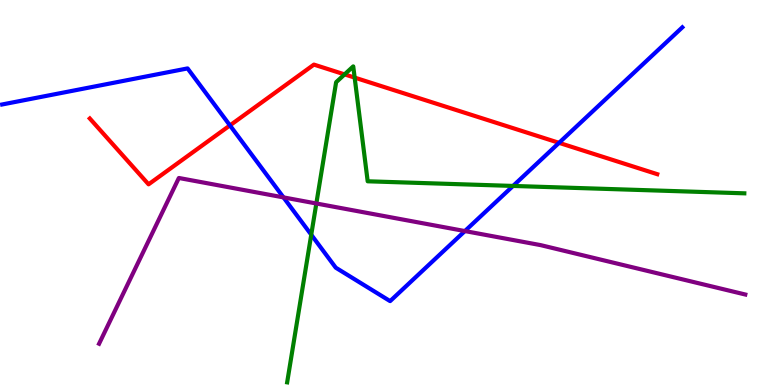[{'lines': ['blue', 'red'], 'intersections': [{'x': 2.97, 'y': 6.74}, {'x': 7.21, 'y': 6.29}]}, {'lines': ['green', 'red'], 'intersections': [{'x': 4.45, 'y': 8.07}, {'x': 4.58, 'y': 7.98}]}, {'lines': ['purple', 'red'], 'intersections': []}, {'lines': ['blue', 'green'], 'intersections': [{'x': 4.02, 'y': 3.9}, {'x': 6.62, 'y': 5.17}]}, {'lines': ['blue', 'purple'], 'intersections': [{'x': 3.66, 'y': 4.87}, {'x': 6.0, 'y': 4.0}]}, {'lines': ['green', 'purple'], 'intersections': [{'x': 4.08, 'y': 4.71}]}]